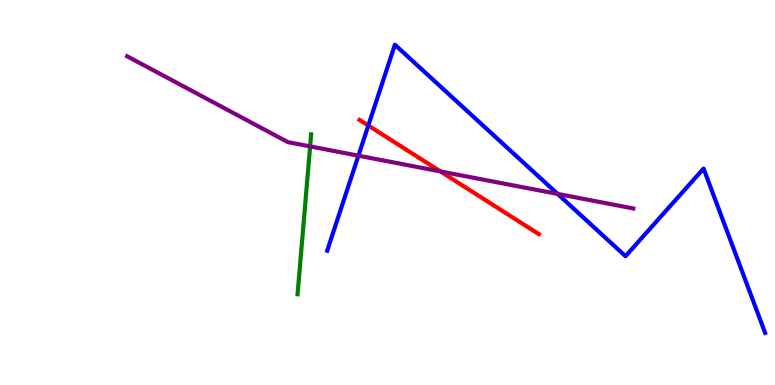[{'lines': ['blue', 'red'], 'intersections': [{'x': 4.75, 'y': 6.74}]}, {'lines': ['green', 'red'], 'intersections': []}, {'lines': ['purple', 'red'], 'intersections': [{'x': 5.68, 'y': 5.55}]}, {'lines': ['blue', 'green'], 'intersections': []}, {'lines': ['blue', 'purple'], 'intersections': [{'x': 4.62, 'y': 5.96}, {'x': 7.2, 'y': 4.96}]}, {'lines': ['green', 'purple'], 'intersections': [{'x': 4.0, 'y': 6.2}]}]